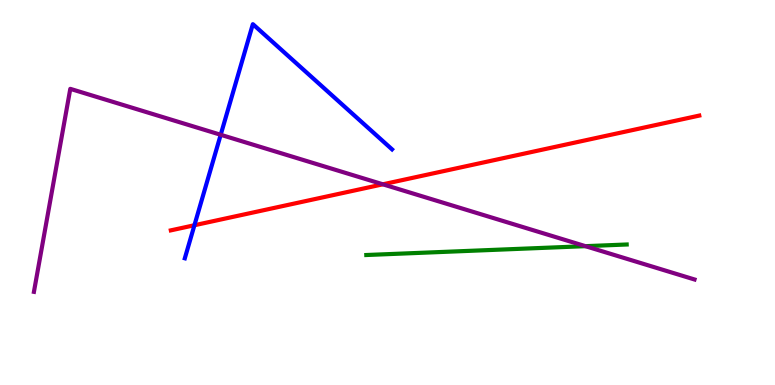[{'lines': ['blue', 'red'], 'intersections': [{'x': 2.51, 'y': 4.15}]}, {'lines': ['green', 'red'], 'intersections': []}, {'lines': ['purple', 'red'], 'intersections': [{'x': 4.94, 'y': 5.21}]}, {'lines': ['blue', 'green'], 'intersections': []}, {'lines': ['blue', 'purple'], 'intersections': [{'x': 2.85, 'y': 6.5}]}, {'lines': ['green', 'purple'], 'intersections': [{'x': 7.55, 'y': 3.61}]}]